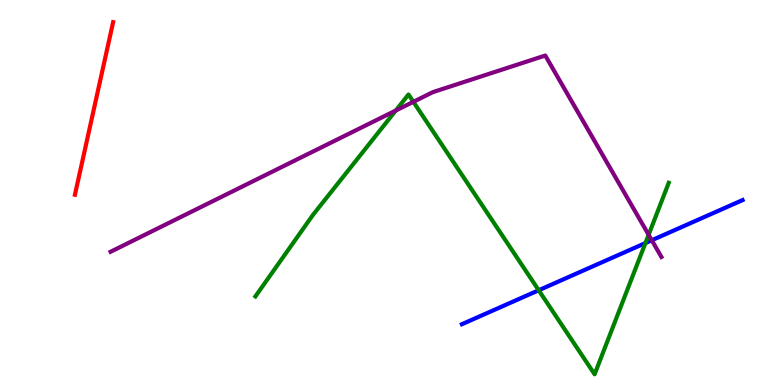[{'lines': ['blue', 'red'], 'intersections': []}, {'lines': ['green', 'red'], 'intersections': []}, {'lines': ['purple', 'red'], 'intersections': []}, {'lines': ['blue', 'green'], 'intersections': [{'x': 6.95, 'y': 2.46}, {'x': 8.33, 'y': 3.69}]}, {'lines': ['blue', 'purple'], 'intersections': [{'x': 8.41, 'y': 3.76}]}, {'lines': ['green', 'purple'], 'intersections': [{'x': 5.11, 'y': 7.13}, {'x': 5.33, 'y': 7.36}, {'x': 8.37, 'y': 3.9}]}]